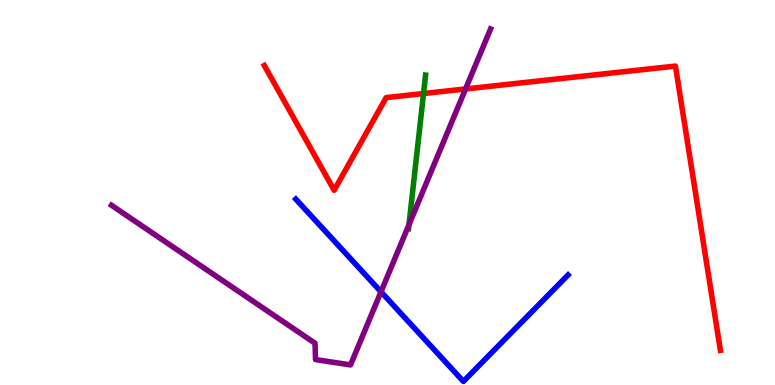[{'lines': ['blue', 'red'], 'intersections': []}, {'lines': ['green', 'red'], 'intersections': [{'x': 5.47, 'y': 7.57}]}, {'lines': ['purple', 'red'], 'intersections': [{'x': 6.01, 'y': 7.69}]}, {'lines': ['blue', 'green'], 'intersections': []}, {'lines': ['blue', 'purple'], 'intersections': [{'x': 4.92, 'y': 2.42}]}, {'lines': ['green', 'purple'], 'intersections': [{'x': 5.28, 'y': 4.16}]}]